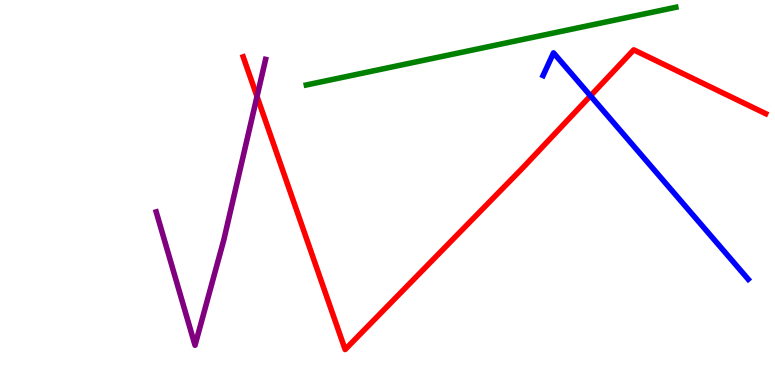[{'lines': ['blue', 'red'], 'intersections': [{'x': 7.62, 'y': 7.51}]}, {'lines': ['green', 'red'], 'intersections': []}, {'lines': ['purple', 'red'], 'intersections': [{'x': 3.32, 'y': 7.49}]}, {'lines': ['blue', 'green'], 'intersections': []}, {'lines': ['blue', 'purple'], 'intersections': []}, {'lines': ['green', 'purple'], 'intersections': []}]